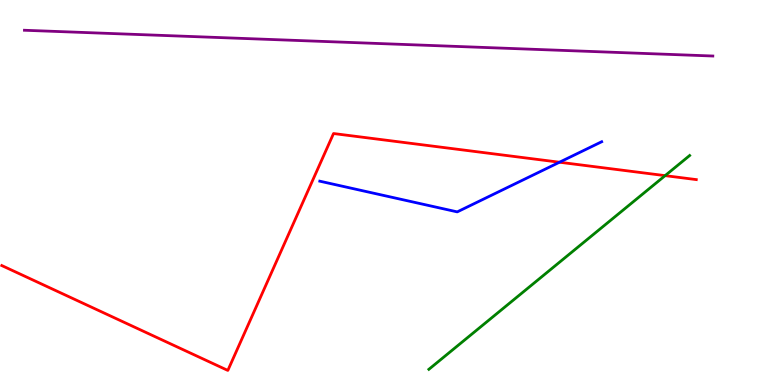[{'lines': ['blue', 'red'], 'intersections': [{'x': 7.22, 'y': 5.79}]}, {'lines': ['green', 'red'], 'intersections': [{'x': 8.58, 'y': 5.44}]}, {'lines': ['purple', 'red'], 'intersections': []}, {'lines': ['blue', 'green'], 'intersections': []}, {'lines': ['blue', 'purple'], 'intersections': []}, {'lines': ['green', 'purple'], 'intersections': []}]